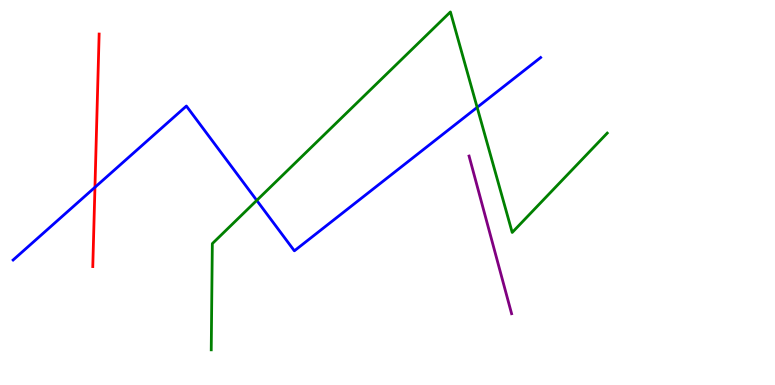[{'lines': ['blue', 'red'], 'intersections': [{'x': 1.23, 'y': 5.14}]}, {'lines': ['green', 'red'], 'intersections': []}, {'lines': ['purple', 'red'], 'intersections': []}, {'lines': ['blue', 'green'], 'intersections': [{'x': 3.31, 'y': 4.79}, {'x': 6.16, 'y': 7.21}]}, {'lines': ['blue', 'purple'], 'intersections': []}, {'lines': ['green', 'purple'], 'intersections': []}]